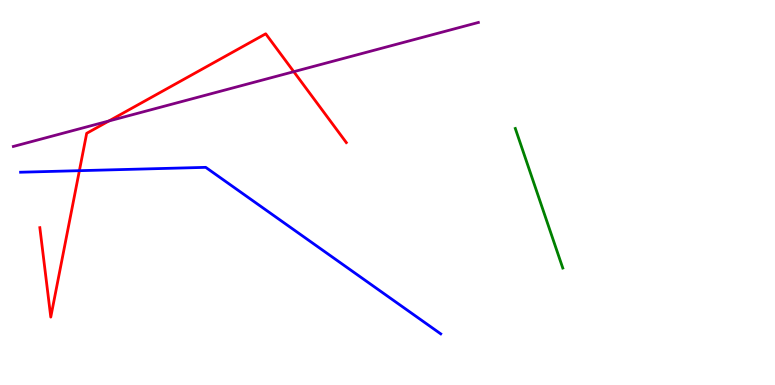[{'lines': ['blue', 'red'], 'intersections': [{'x': 1.02, 'y': 5.57}]}, {'lines': ['green', 'red'], 'intersections': []}, {'lines': ['purple', 'red'], 'intersections': [{'x': 1.4, 'y': 6.86}, {'x': 3.79, 'y': 8.14}]}, {'lines': ['blue', 'green'], 'intersections': []}, {'lines': ['blue', 'purple'], 'intersections': []}, {'lines': ['green', 'purple'], 'intersections': []}]